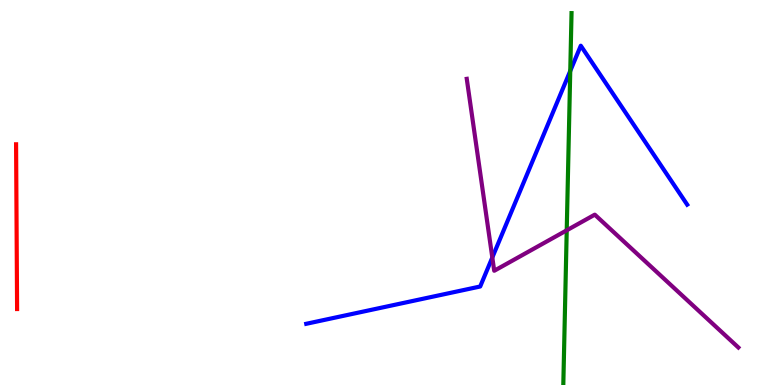[{'lines': ['blue', 'red'], 'intersections': []}, {'lines': ['green', 'red'], 'intersections': []}, {'lines': ['purple', 'red'], 'intersections': []}, {'lines': ['blue', 'green'], 'intersections': [{'x': 7.36, 'y': 8.16}]}, {'lines': ['blue', 'purple'], 'intersections': [{'x': 6.35, 'y': 3.31}]}, {'lines': ['green', 'purple'], 'intersections': [{'x': 7.31, 'y': 4.02}]}]